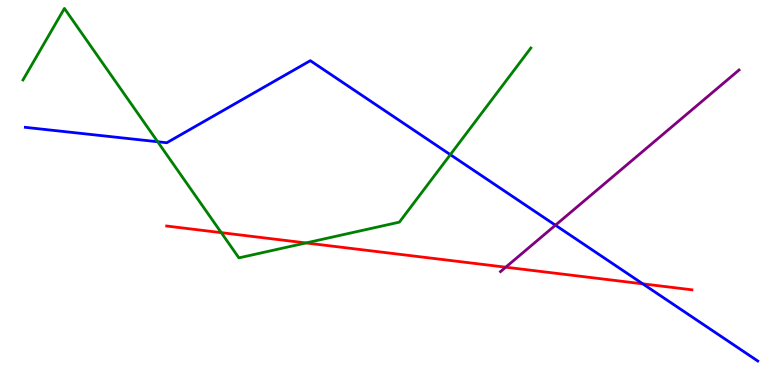[{'lines': ['blue', 'red'], 'intersections': [{'x': 8.29, 'y': 2.63}]}, {'lines': ['green', 'red'], 'intersections': [{'x': 2.86, 'y': 3.96}, {'x': 3.95, 'y': 3.69}]}, {'lines': ['purple', 'red'], 'intersections': [{'x': 6.53, 'y': 3.06}]}, {'lines': ['blue', 'green'], 'intersections': [{'x': 2.03, 'y': 6.32}, {'x': 5.81, 'y': 5.98}]}, {'lines': ['blue', 'purple'], 'intersections': [{'x': 7.17, 'y': 4.15}]}, {'lines': ['green', 'purple'], 'intersections': []}]